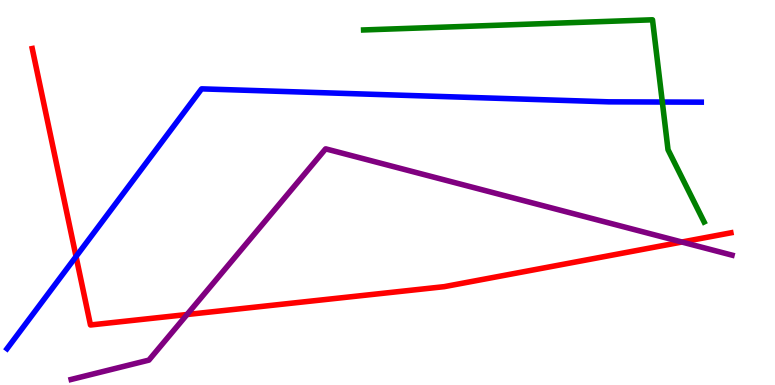[{'lines': ['blue', 'red'], 'intersections': [{'x': 0.981, 'y': 3.34}]}, {'lines': ['green', 'red'], 'intersections': []}, {'lines': ['purple', 'red'], 'intersections': [{'x': 2.41, 'y': 1.83}, {'x': 8.8, 'y': 3.71}]}, {'lines': ['blue', 'green'], 'intersections': [{'x': 8.55, 'y': 7.35}]}, {'lines': ['blue', 'purple'], 'intersections': []}, {'lines': ['green', 'purple'], 'intersections': []}]